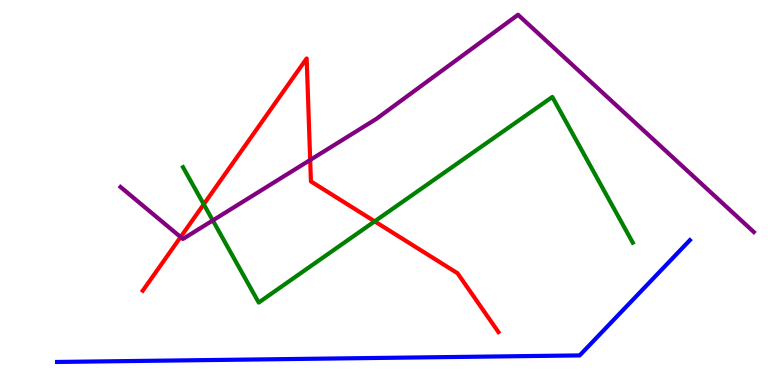[{'lines': ['blue', 'red'], 'intersections': []}, {'lines': ['green', 'red'], 'intersections': [{'x': 2.63, 'y': 4.69}, {'x': 4.83, 'y': 4.25}]}, {'lines': ['purple', 'red'], 'intersections': [{'x': 2.33, 'y': 3.84}, {'x': 4.0, 'y': 5.84}]}, {'lines': ['blue', 'green'], 'intersections': []}, {'lines': ['blue', 'purple'], 'intersections': []}, {'lines': ['green', 'purple'], 'intersections': [{'x': 2.75, 'y': 4.27}]}]